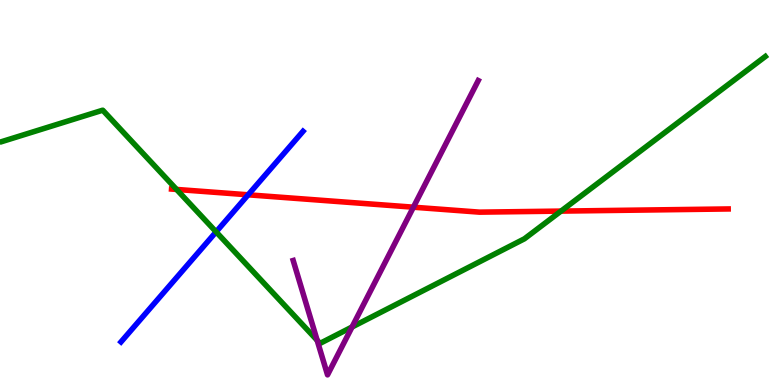[{'lines': ['blue', 'red'], 'intersections': [{'x': 3.2, 'y': 4.94}]}, {'lines': ['green', 'red'], 'intersections': [{'x': 2.28, 'y': 5.08}, {'x': 7.24, 'y': 4.52}]}, {'lines': ['purple', 'red'], 'intersections': [{'x': 5.33, 'y': 4.62}]}, {'lines': ['blue', 'green'], 'intersections': [{'x': 2.79, 'y': 3.98}]}, {'lines': ['blue', 'purple'], 'intersections': []}, {'lines': ['green', 'purple'], 'intersections': [{'x': 4.09, 'y': 1.16}, {'x': 4.54, 'y': 1.51}]}]